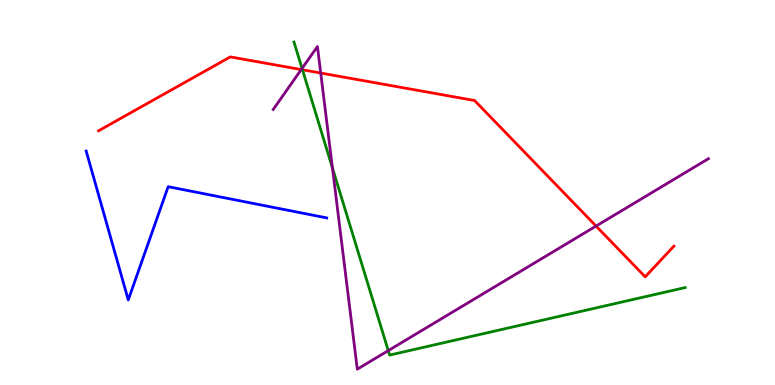[{'lines': ['blue', 'red'], 'intersections': []}, {'lines': ['green', 'red'], 'intersections': [{'x': 3.9, 'y': 8.19}]}, {'lines': ['purple', 'red'], 'intersections': [{'x': 3.89, 'y': 8.19}, {'x': 4.14, 'y': 8.1}, {'x': 7.69, 'y': 4.13}]}, {'lines': ['blue', 'green'], 'intersections': []}, {'lines': ['blue', 'purple'], 'intersections': []}, {'lines': ['green', 'purple'], 'intersections': [{'x': 3.9, 'y': 8.22}, {'x': 4.29, 'y': 5.64}, {'x': 5.01, 'y': 0.893}]}]